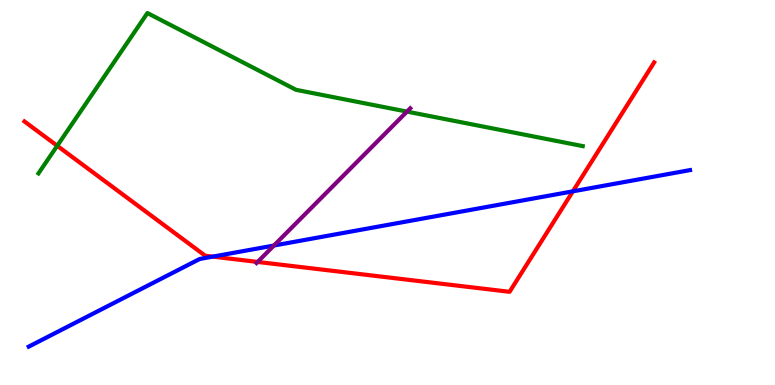[{'lines': ['blue', 'red'], 'intersections': [{'x': 2.75, 'y': 3.33}, {'x': 7.39, 'y': 5.03}]}, {'lines': ['green', 'red'], 'intersections': [{'x': 0.738, 'y': 6.21}]}, {'lines': ['purple', 'red'], 'intersections': [{'x': 3.32, 'y': 3.2}]}, {'lines': ['blue', 'green'], 'intersections': []}, {'lines': ['blue', 'purple'], 'intersections': [{'x': 3.53, 'y': 3.62}]}, {'lines': ['green', 'purple'], 'intersections': [{'x': 5.25, 'y': 7.1}]}]